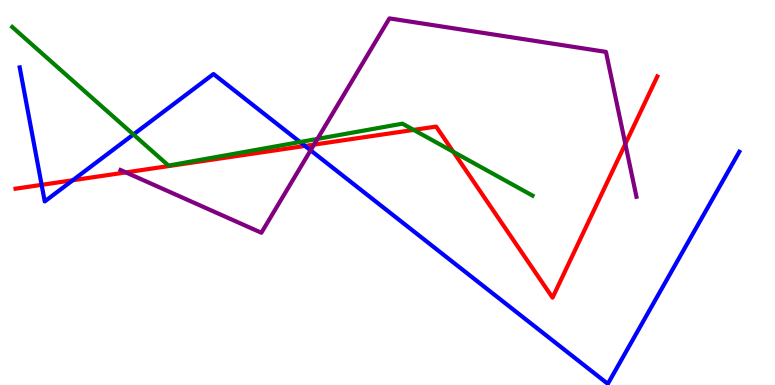[{'lines': ['blue', 'red'], 'intersections': [{'x': 0.537, 'y': 5.2}, {'x': 0.939, 'y': 5.32}, {'x': 3.94, 'y': 6.21}]}, {'lines': ['green', 'red'], 'intersections': [{'x': 5.34, 'y': 6.63}, {'x': 5.85, 'y': 6.06}]}, {'lines': ['purple', 'red'], 'intersections': [{'x': 1.62, 'y': 5.52}, {'x': 4.05, 'y': 6.24}, {'x': 8.07, 'y': 6.26}]}, {'lines': ['blue', 'green'], 'intersections': [{'x': 1.72, 'y': 6.51}, {'x': 3.87, 'y': 6.31}]}, {'lines': ['blue', 'purple'], 'intersections': [{'x': 4.01, 'y': 6.1}]}, {'lines': ['green', 'purple'], 'intersections': [{'x': 4.1, 'y': 6.39}]}]